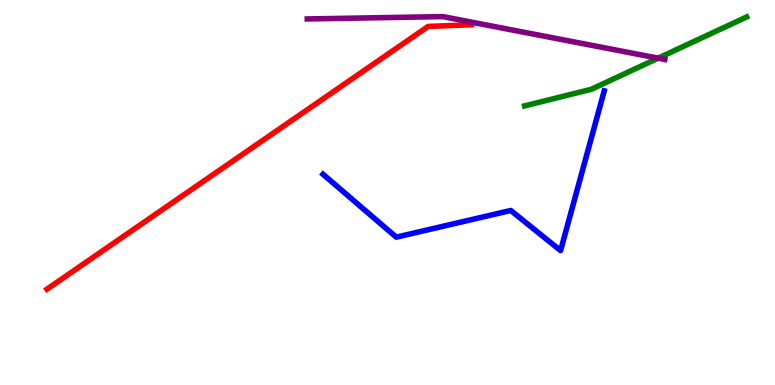[{'lines': ['blue', 'red'], 'intersections': []}, {'lines': ['green', 'red'], 'intersections': []}, {'lines': ['purple', 'red'], 'intersections': []}, {'lines': ['blue', 'green'], 'intersections': []}, {'lines': ['blue', 'purple'], 'intersections': []}, {'lines': ['green', 'purple'], 'intersections': [{'x': 8.49, 'y': 8.49}]}]